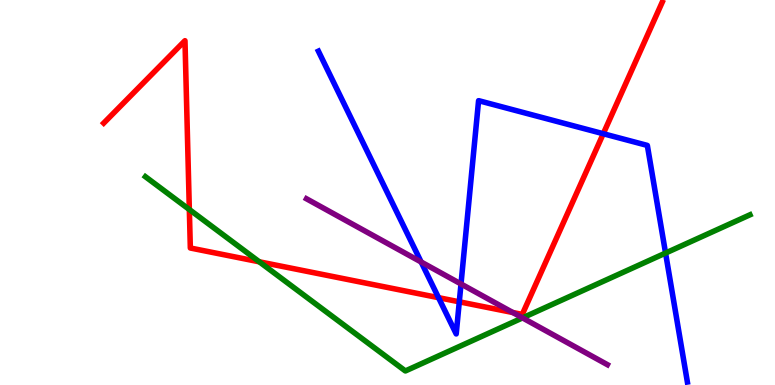[{'lines': ['blue', 'red'], 'intersections': [{'x': 5.66, 'y': 2.27}, {'x': 5.93, 'y': 2.16}, {'x': 7.78, 'y': 6.53}]}, {'lines': ['green', 'red'], 'intersections': [{'x': 2.44, 'y': 4.56}, {'x': 3.35, 'y': 3.2}]}, {'lines': ['purple', 'red'], 'intersections': [{'x': 6.62, 'y': 1.88}]}, {'lines': ['blue', 'green'], 'intersections': [{'x': 8.59, 'y': 3.43}]}, {'lines': ['blue', 'purple'], 'intersections': [{'x': 5.43, 'y': 3.19}, {'x': 5.95, 'y': 2.62}]}, {'lines': ['green', 'purple'], 'intersections': [{'x': 6.74, 'y': 1.74}]}]